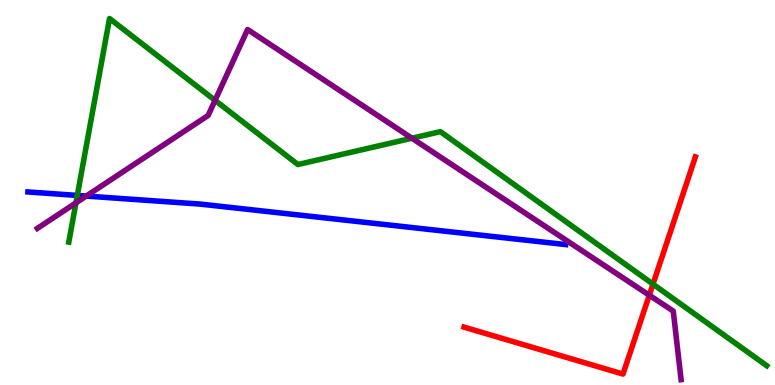[{'lines': ['blue', 'red'], 'intersections': []}, {'lines': ['green', 'red'], 'intersections': [{'x': 8.43, 'y': 2.62}]}, {'lines': ['purple', 'red'], 'intersections': [{'x': 8.38, 'y': 2.33}]}, {'lines': ['blue', 'green'], 'intersections': [{'x': 0.997, 'y': 4.92}]}, {'lines': ['blue', 'purple'], 'intersections': [{'x': 1.11, 'y': 4.91}]}, {'lines': ['green', 'purple'], 'intersections': [{'x': 0.98, 'y': 4.73}, {'x': 2.78, 'y': 7.39}, {'x': 5.32, 'y': 6.41}]}]